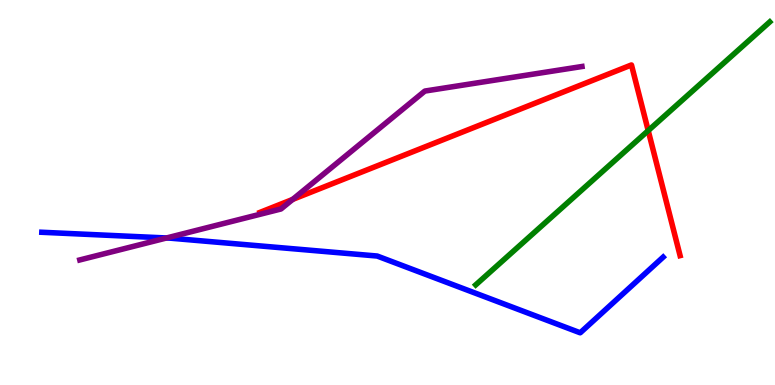[{'lines': ['blue', 'red'], 'intersections': []}, {'lines': ['green', 'red'], 'intersections': [{'x': 8.36, 'y': 6.61}]}, {'lines': ['purple', 'red'], 'intersections': [{'x': 3.78, 'y': 4.82}]}, {'lines': ['blue', 'green'], 'intersections': []}, {'lines': ['blue', 'purple'], 'intersections': [{'x': 2.15, 'y': 3.82}]}, {'lines': ['green', 'purple'], 'intersections': []}]